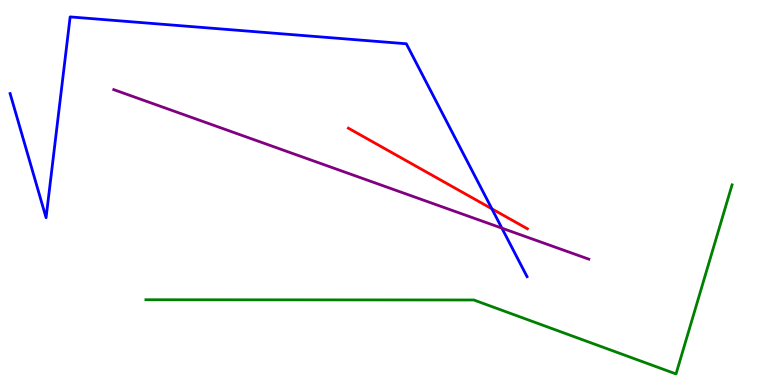[{'lines': ['blue', 'red'], 'intersections': [{'x': 6.35, 'y': 4.58}]}, {'lines': ['green', 'red'], 'intersections': []}, {'lines': ['purple', 'red'], 'intersections': []}, {'lines': ['blue', 'green'], 'intersections': []}, {'lines': ['blue', 'purple'], 'intersections': [{'x': 6.48, 'y': 4.07}]}, {'lines': ['green', 'purple'], 'intersections': []}]